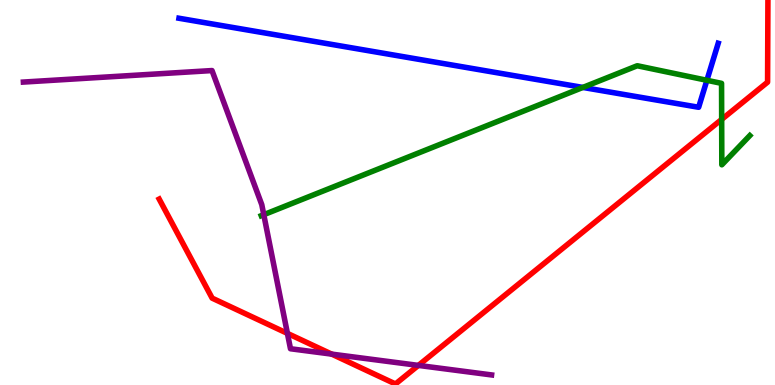[{'lines': ['blue', 'red'], 'intersections': []}, {'lines': ['green', 'red'], 'intersections': [{'x': 9.31, 'y': 6.9}]}, {'lines': ['purple', 'red'], 'intersections': [{'x': 3.71, 'y': 1.34}, {'x': 4.28, 'y': 0.802}, {'x': 5.4, 'y': 0.509}]}, {'lines': ['blue', 'green'], 'intersections': [{'x': 7.52, 'y': 7.73}, {'x': 9.12, 'y': 7.91}]}, {'lines': ['blue', 'purple'], 'intersections': []}, {'lines': ['green', 'purple'], 'intersections': [{'x': 3.4, 'y': 4.42}]}]